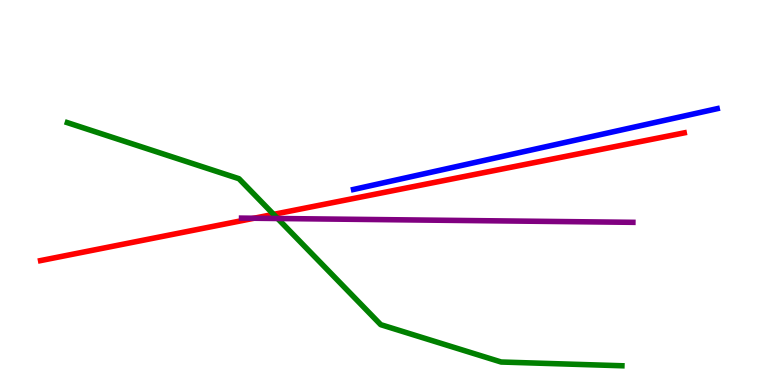[{'lines': ['blue', 'red'], 'intersections': []}, {'lines': ['green', 'red'], 'intersections': [{'x': 3.53, 'y': 4.43}]}, {'lines': ['purple', 'red'], 'intersections': [{'x': 3.28, 'y': 4.33}]}, {'lines': ['blue', 'green'], 'intersections': []}, {'lines': ['blue', 'purple'], 'intersections': []}, {'lines': ['green', 'purple'], 'intersections': [{'x': 3.58, 'y': 4.32}]}]